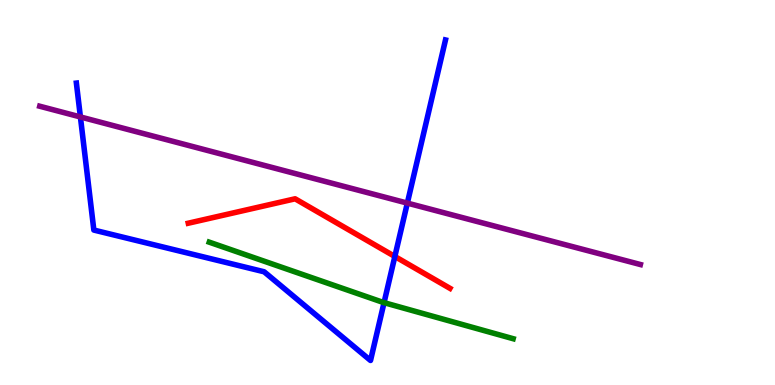[{'lines': ['blue', 'red'], 'intersections': [{'x': 5.09, 'y': 3.34}]}, {'lines': ['green', 'red'], 'intersections': []}, {'lines': ['purple', 'red'], 'intersections': []}, {'lines': ['blue', 'green'], 'intersections': [{'x': 4.96, 'y': 2.14}]}, {'lines': ['blue', 'purple'], 'intersections': [{'x': 1.04, 'y': 6.96}, {'x': 5.26, 'y': 4.72}]}, {'lines': ['green', 'purple'], 'intersections': []}]